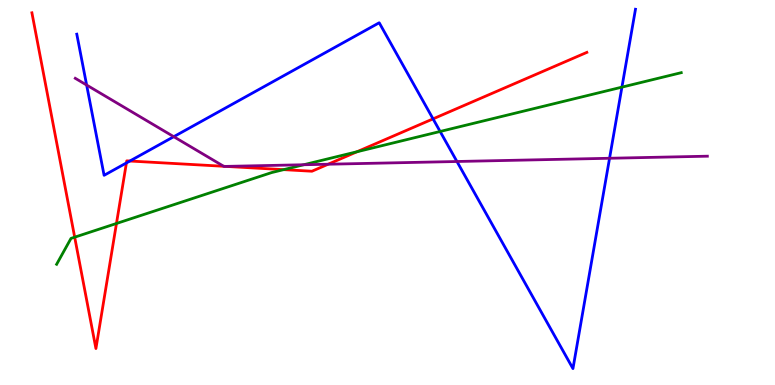[{'lines': ['blue', 'red'], 'intersections': [{'x': 1.63, 'y': 5.77}, {'x': 1.68, 'y': 5.82}, {'x': 5.59, 'y': 6.91}]}, {'lines': ['green', 'red'], 'intersections': [{'x': 0.964, 'y': 3.84}, {'x': 1.5, 'y': 4.2}, {'x': 3.66, 'y': 5.59}, {'x': 4.61, 'y': 6.06}]}, {'lines': ['purple', 'red'], 'intersections': [{'x': 2.89, 'y': 5.68}, {'x': 2.91, 'y': 5.68}, {'x': 4.23, 'y': 5.73}]}, {'lines': ['blue', 'green'], 'intersections': [{'x': 5.68, 'y': 6.58}, {'x': 8.02, 'y': 7.74}]}, {'lines': ['blue', 'purple'], 'intersections': [{'x': 1.12, 'y': 7.79}, {'x': 2.24, 'y': 6.45}, {'x': 5.9, 'y': 5.81}, {'x': 7.87, 'y': 5.89}]}, {'lines': ['green', 'purple'], 'intersections': [{'x': 3.92, 'y': 5.72}]}]